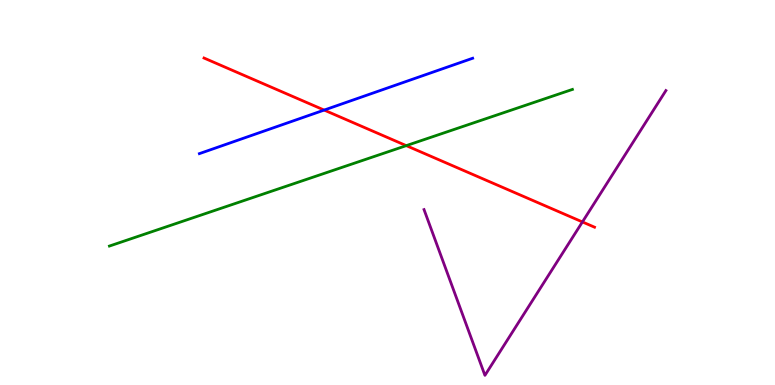[{'lines': ['blue', 'red'], 'intersections': [{'x': 4.18, 'y': 7.14}]}, {'lines': ['green', 'red'], 'intersections': [{'x': 5.24, 'y': 6.22}]}, {'lines': ['purple', 'red'], 'intersections': [{'x': 7.52, 'y': 4.24}]}, {'lines': ['blue', 'green'], 'intersections': []}, {'lines': ['blue', 'purple'], 'intersections': []}, {'lines': ['green', 'purple'], 'intersections': []}]